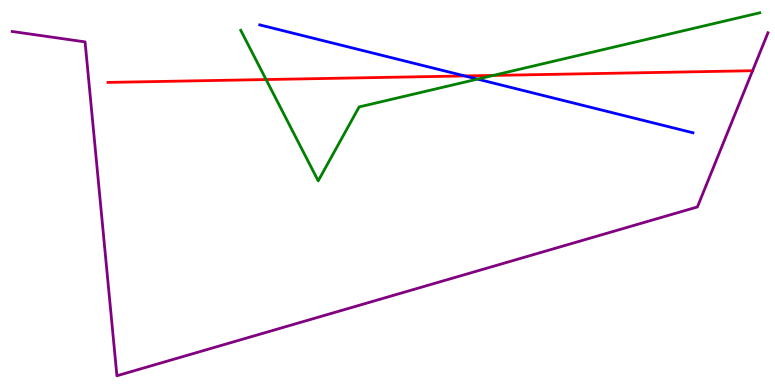[{'lines': ['blue', 'red'], 'intersections': [{'x': 6.0, 'y': 8.03}]}, {'lines': ['green', 'red'], 'intersections': [{'x': 3.43, 'y': 7.93}, {'x': 6.36, 'y': 8.04}]}, {'lines': ['purple', 'red'], 'intersections': [{'x': 9.71, 'y': 8.16}]}, {'lines': ['blue', 'green'], 'intersections': [{'x': 6.16, 'y': 7.95}]}, {'lines': ['blue', 'purple'], 'intersections': []}, {'lines': ['green', 'purple'], 'intersections': []}]